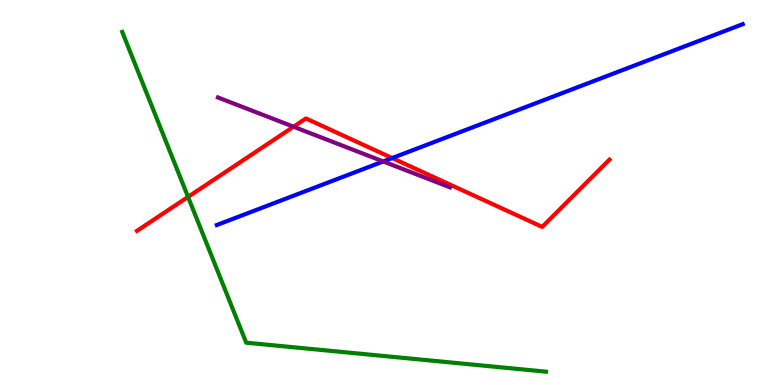[{'lines': ['blue', 'red'], 'intersections': [{'x': 5.06, 'y': 5.89}]}, {'lines': ['green', 'red'], 'intersections': [{'x': 2.43, 'y': 4.89}]}, {'lines': ['purple', 'red'], 'intersections': [{'x': 3.79, 'y': 6.71}]}, {'lines': ['blue', 'green'], 'intersections': []}, {'lines': ['blue', 'purple'], 'intersections': [{'x': 4.95, 'y': 5.81}]}, {'lines': ['green', 'purple'], 'intersections': []}]